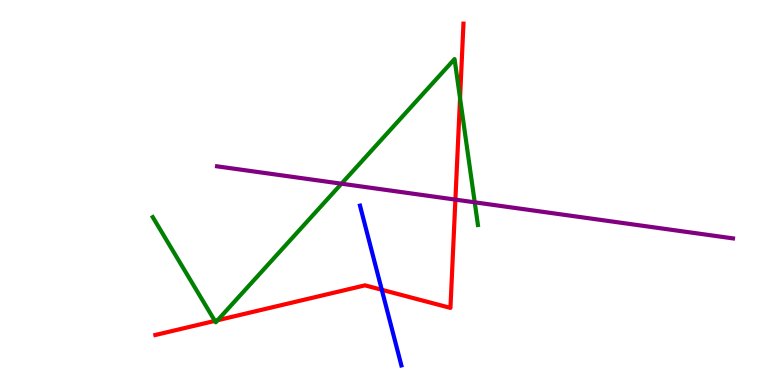[{'lines': ['blue', 'red'], 'intersections': [{'x': 4.93, 'y': 2.47}]}, {'lines': ['green', 'red'], 'intersections': [{'x': 2.77, 'y': 1.67}, {'x': 2.81, 'y': 1.68}, {'x': 5.94, 'y': 7.45}]}, {'lines': ['purple', 'red'], 'intersections': [{'x': 5.88, 'y': 4.82}]}, {'lines': ['blue', 'green'], 'intersections': []}, {'lines': ['blue', 'purple'], 'intersections': []}, {'lines': ['green', 'purple'], 'intersections': [{'x': 4.41, 'y': 5.23}, {'x': 6.13, 'y': 4.75}]}]